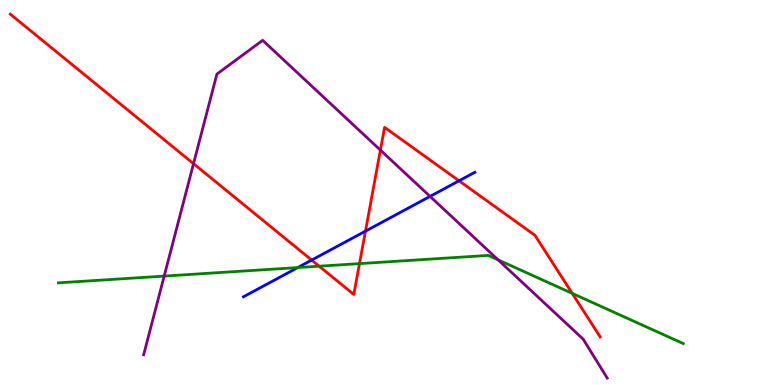[{'lines': ['blue', 'red'], 'intersections': [{'x': 4.02, 'y': 3.24}, {'x': 4.72, 'y': 4.0}, {'x': 5.92, 'y': 5.3}]}, {'lines': ['green', 'red'], 'intersections': [{'x': 4.12, 'y': 3.09}, {'x': 4.64, 'y': 3.15}, {'x': 7.38, 'y': 2.38}]}, {'lines': ['purple', 'red'], 'intersections': [{'x': 2.5, 'y': 5.75}, {'x': 4.91, 'y': 6.1}]}, {'lines': ['blue', 'green'], 'intersections': [{'x': 3.84, 'y': 3.05}]}, {'lines': ['blue', 'purple'], 'intersections': [{'x': 5.55, 'y': 4.9}]}, {'lines': ['green', 'purple'], 'intersections': [{'x': 2.12, 'y': 2.83}, {'x': 6.43, 'y': 3.25}]}]